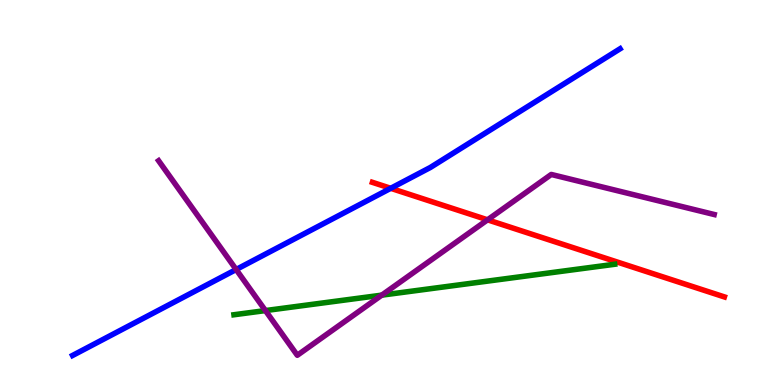[{'lines': ['blue', 'red'], 'intersections': [{'x': 5.04, 'y': 5.11}]}, {'lines': ['green', 'red'], 'intersections': []}, {'lines': ['purple', 'red'], 'intersections': [{'x': 6.29, 'y': 4.29}]}, {'lines': ['blue', 'green'], 'intersections': []}, {'lines': ['blue', 'purple'], 'intersections': [{'x': 3.05, 'y': 3.0}]}, {'lines': ['green', 'purple'], 'intersections': [{'x': 3.42, 'y': 1.93}, {'x': 4.93, 'y': 2.33}]}]